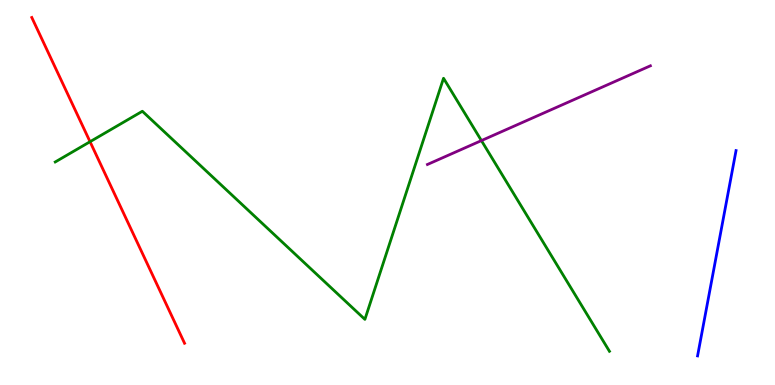[{'lines': ['blue', 'red'], 'intersections': []}, {'lines': ['green', 'red'], 'intersections': [{'x': 1.16, 'y': 6.32}]}, {'lines': ['purple', 'red'], 'intersections': []}, {'lines': ['blue', 'green'], 'intersections': []}, {'lines': ['blue', 'purple'], 'intersections': []}, {'lines': ['green', 'purple'], 'intersections': [{'x': 6.21, 'y': 6.35}]}]